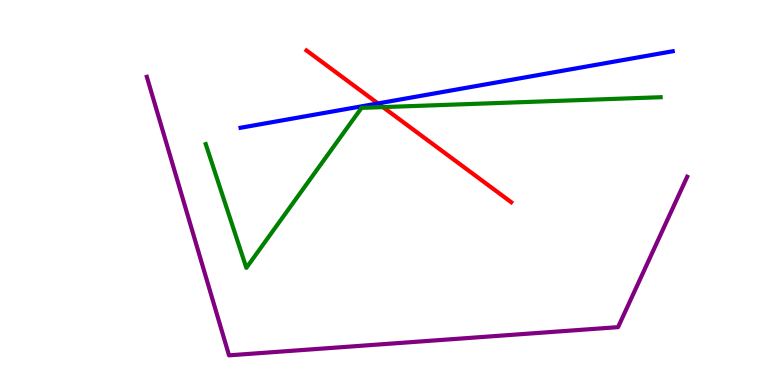[{'lines': ['blue', 'red'], 'intersections': [{'x': 4.88, 'y': 7.31}]}, {'lines': ['green', 'red'], 'intersections': [{'x': 4.94, 'y': 7.22}]}, {'lines': ['purple', 'red'], 'intersections': []}, {'lines': ['blue', 'green'], 'intersections': []}, {'lines': ['blue', 'purple'], 'intersections': []}, {'lines': ['green', 'purple'], 'intersections': []}]